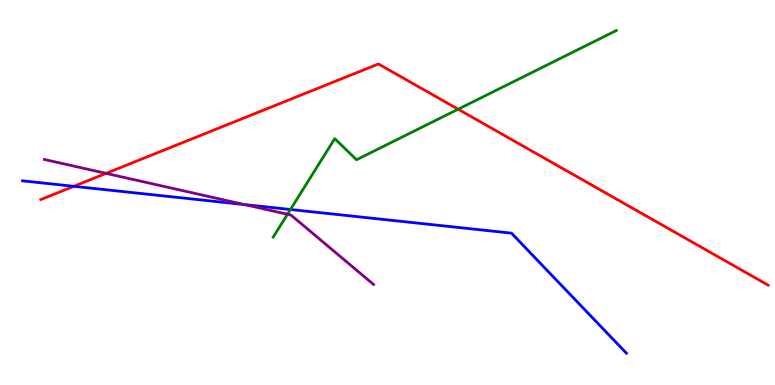[{'lines': ['blue', 'red'], 'intersections': [{'x': 0.953, 'y': 5.16}]}, {'lines': ['green', 'red'], 'intersections': [{'x': 5.91, 'y': 7.16}]}, {'lines': ['purple', 'red'], 'intersections': [{'x': 1.37, 'y': 5.5}]}, {'lines': ['blue', 'green'], 'intersections': [{'x': 3.75, 'y': 4.56}]}, {'lines': ['blue', 'purple'], 'intersections': [{'x': 3.16, 'y': 4.69}]}, {'lines': ['green', 'purple'], 'intersections': [{'x': 3.71, 'y': 4.43}]}]